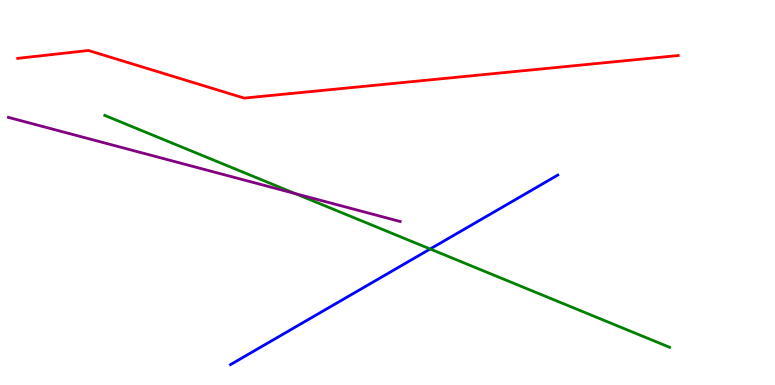[{'lines': ['blue', 'red'], 'intersections': []}, {'lines': ['green', 'red'], 'intersections': []}, {'lines': ['purple', 'red'], 'intersections': []}, {'lines': ['blue', 'green'], 'intersections': [{'x': 5.55, 'y': 3.53}]}, {'lines': ['blue', 'purple'], 'intersections': []}, {'lines': ['green', 'purple'], 'intersections': [{'x': 3.81, 'y': 4.97}]}]